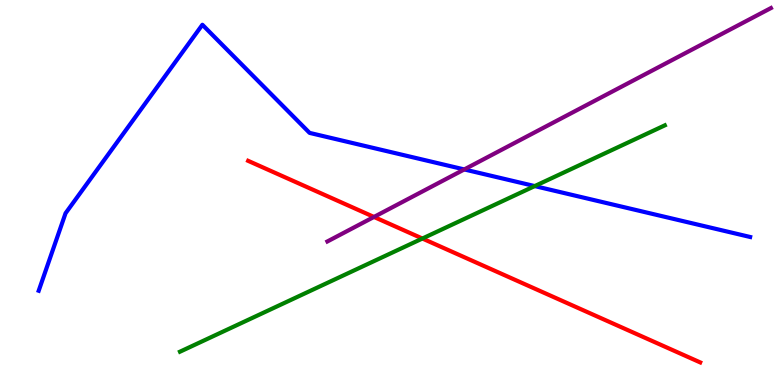[{'lines': ['blue', 'red'], 'intersections': []}, {'lines': ['green', 'red'], 'intersections': [{'x': 5.45, 'y': 3.8}]}, {'lines': ['purple', 'red'], 'intersections': [{'x': 4.83, 'y': 4.37}]}, {'lines': ['blue', 'green'], 'intersections': [{'x': 6.9, 'y': 5.17}]}, {'lines': ['blue', 'purple'], 'intersections': [{'x': 5.99, 'y': 5.6}]}, {'lines': ['green', 'purple'], 'intersections': []}]